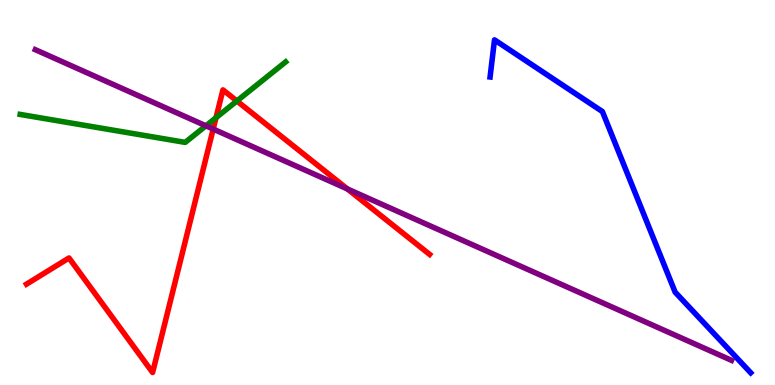[{'lines': ['blue', 'red'], 'intersections': []}, {'lines': ['green', 'red'], 'intersections': [{'x': 2.79, 'y': 6.94}, {'x': 3.06, 'y': 7.38}]}, {'lines': ['purple', 'red'], 'intersections': [{'x': 2.75, 'y': 6.65}, {'x': 4.48, 'y': 5.09}]}, {'lines': ['blue', 'green'], 'intersections': []}, {'lines': ['blue', 'purple'], 'intersections': []}, {'lines': ['green', 'purple'], 'intersections': [{'x': 2.66, 'y': 6.73}]}]